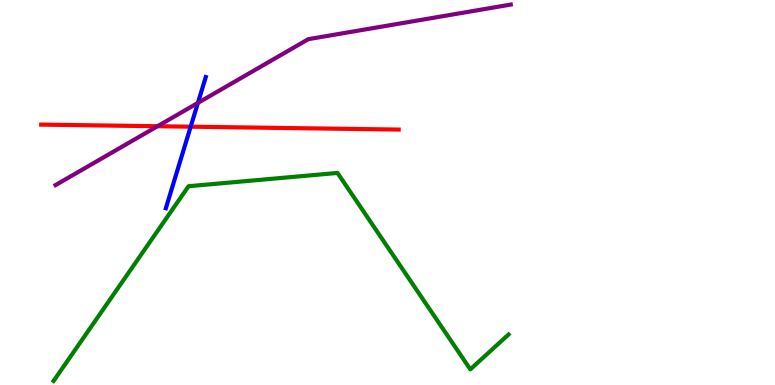[{'lines': ['blue', 'red'], 'intersections': [{'x': 2.46, 'y': 6.71}]}, {'lines': ['green', 'red'], 'intersections': []}, {'lines': ['purple', 'red'], 'intersections': [{'x': 2.03, 'y': 6.72}]}, {'lines': ['blue', 'green'], 'intersections': []}, {'lines': ['blue', 'purple'], 'intersections': [{'x': 2.55, 'y': 7.33}]}, {'lines': ['green', 'purple'], 'intersections': []}]